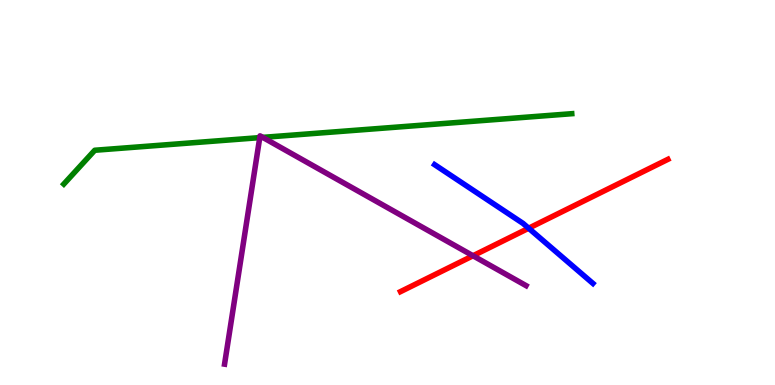[{'lines': ['blue', 'red'], 'intersections': [{'x': 6.82, 'y': 4.07}]}, {'lines': ['green', 'red'], 'intersections': []}, {'lines': ['purple', 'red'], 'intersections': [{'x': 6.1, 'y': 3.36}]}, {'lines': ['blue', 'green'], 'intersections': []}, {'lines': ['blue', 'purple'], 'intersections': []}, {'lines': ['green', 'purple'], 'intersections': [{'x': 3.35, 'y': 6.43}, {'x': 3.39, 'y': 6.43}]}]